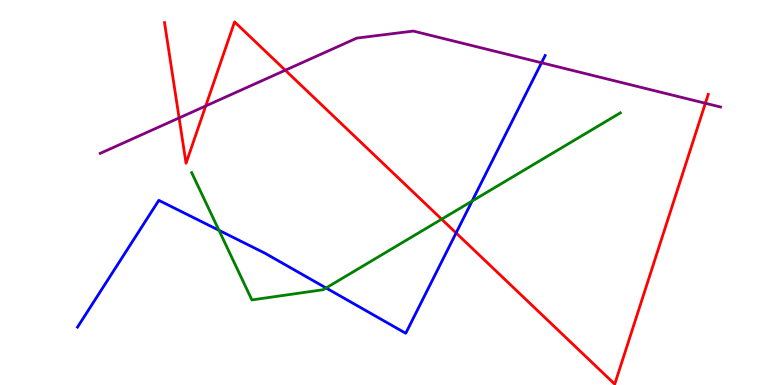[{'lines': ['blue', 'red'], 'intersections': [{'x': 5.89, 'y': 3.95}]}, {'lines': ['green', 'red'], 'intersections': [{'x': 5.7, 'y': 4.31}]}, {'lines': ['purple', 'red'], 'intersections': [{'x': 2.31, 'y': 6.94}, {'x': 2.65, 'y': 7.25}, {'x': 3.68, 'y': 8.18}, {'x': 9.1, 'y': 7.32}]}, {'lines': ['blue', 'green'], 'intersections': [{'x': 2.83, 'y': 4.02}, {'x': 4.21, 'y': 2.52}, {'x': 6.09, 'y': 4.78}]}, {'lines': ['blue', 'purple'], 'intersections': [{'x': 6.99, 'y': 8.37}]}, {'lines': ['green', 'purple'], 'intersections': []}]